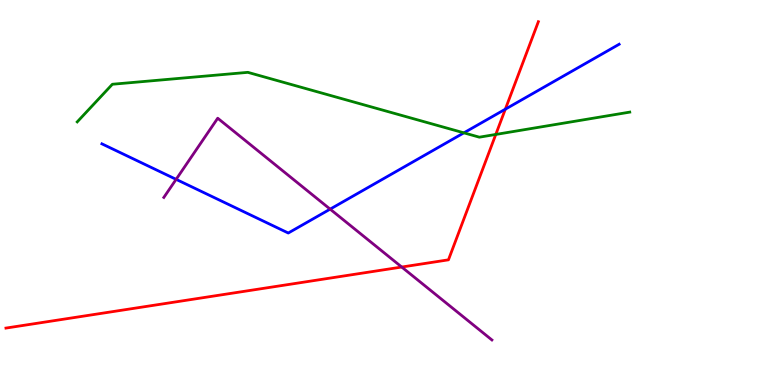[{'lines': ['blue', 'red'], 'intersections': [{'x': 6.52, 'y': 7.16}]}, {'lines': ['green', 'red'], 'intersections': [{'x': 6.4, 'y': 6.51}]}, {'lines': ['purple', 'red'], 'intersections': [{'x': 5.18, 'y': 3.06}]}, {'lines': ['blue', 'green'], 'intersections': [{'x': 5.99, 'y': 6.55}]}, {'lines': ['blue', 'purple'], 'intersections': [{'x': 2.27, 'y': 5.34}, {'x': 4.26, 'y': 4.57}]}, {'lines': ['green', 'purple'], 'intersections': []}]